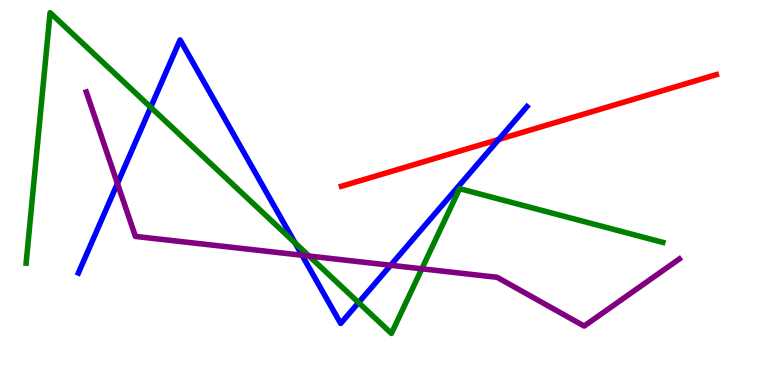[{'lines': ['blue', 'red'], 'intersections': [{'x': 6.44, 'y': 6.38}]}, {'lines': ['green', 'red'], 'intersections': []}, {'lines': ['purple', 'red'], 'intersections': []}, {'lines': ['blue', 'green'], 'intersections': [{'x': 1.94, 'y': 7.21}, {'x': 3.81, 'y': 3.69}, {'x': 4.63, 'y': 2.14}]}, {'lines': ['blue', 'purple'], 'intersections': [{'x': 1.52, 'y': 5.23}, {'x': 3.9, 'y': 3.37}, {'x': 5.04, 'y': 3.11}]}, {'lines': ['green', 'purple'], 'intersections': [{'x': 3.99, 'y': 3.35}, {'x': 5.44, 'y': 3.02}]}]